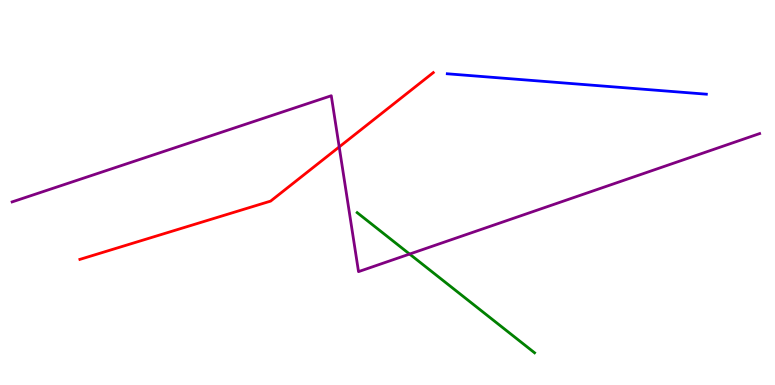[{'lines': ['blue', 'red'], 'intersections': []}, {'lines': ['green', 'red'], 'intersections': []}, {'lines': ['purple', 'red'], 'intersections': [{'x': 4.38, 'y': 6.18}]}, {'lines': ['blue', 'green'], 'intersections': []}, {'lines': ['blue', 'purple'], 'intersections': []}, {'lines': ['green', 'purple'], 'intersections': [{'x': 5.29, 'y': 3.4}]}]